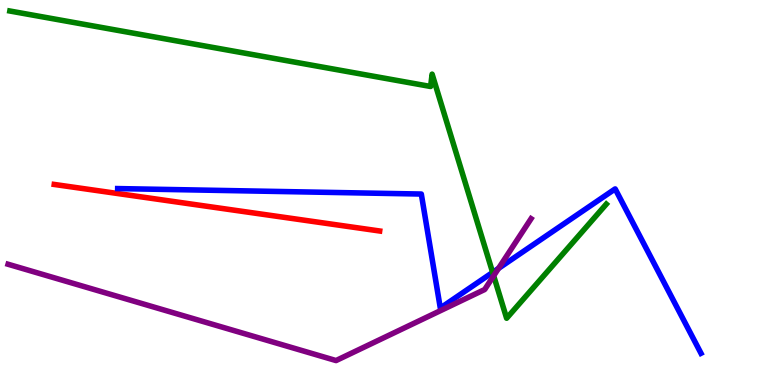[{'lines': ['blue', 'red'], 'intersections': []}, {'lines': ['green', 'red'], 'intersections': []}, {'lines': ['purple', 'red'], 'intersections': []}, {'lines': ['blue', 'green'], 'intersections': [{'x': 6.36, 'y': 2.92}]}, {'lines': ['blue', 'purple'], 'intersections': [{'x': 6.43, 'y': 3.03}]}, {'lines': ['green', 'purple'], 'intersections': [{'x': 6.37, 'y': 2.84}]}]